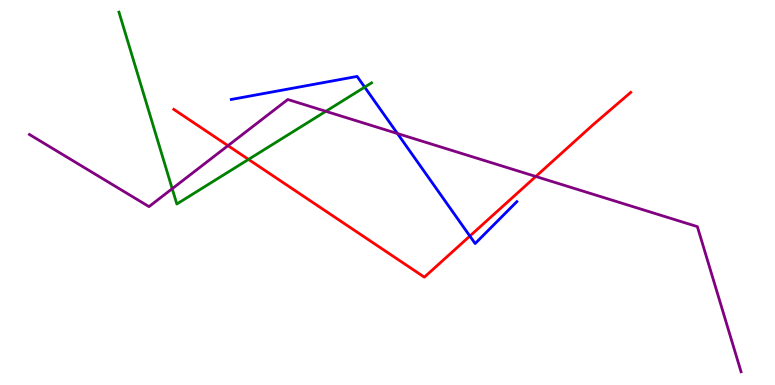[{'lines': ['blue', 'red'], 'intersections': [{'x': 6.06, 'y': 3.87}]}, {'lines': ['green', 'red'], 'intersections': [{'x': 3.21, 'y': 5.86}]}, {'lines': ['purple', 'red'], 'intersections': [{'x': 2.94, 'y': 6.22}, {'x': 6.91, 'y': 5.42}]}, {'lines': ['blue', 'green'], 'intersections': [{'x': 4.71, 'y': 7.74}]}, {'lines': ['blue', 'purple'], 'intersections': [{'x': 5.13, 'y': 6.53}]}, {'lines': ['green', 'purple'], 'intersections': [{'x': 2.22, 'y': 5.1}, {'x': 4.2, 'y': 7.11}]}]